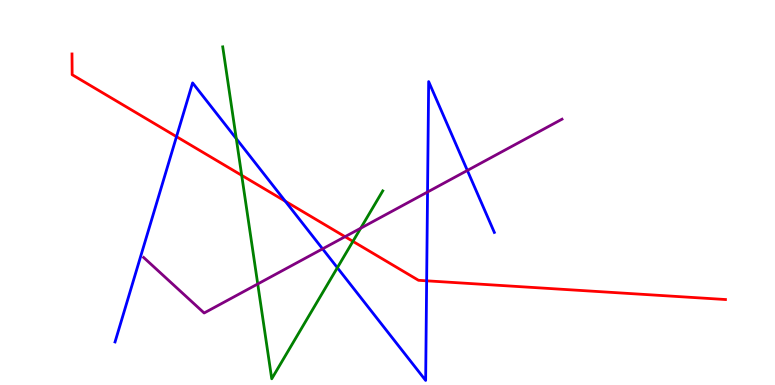[{'lines': ['blue', 'red'], 'intersections': [{'x': 2.28, 'y': 6.45}, {'x': 3.68, 'y': 4.77}, {'x': 5.51, 'y': 2.71}]}, {'lines': ['green', 'red'], 'intersections': [{'x': 3.12, 'y': 5.45}, {'x': 4.55, 'y': 3.73}]}, {'lines': ['purple', 'red'], 'intersections': [{'x': 4.45, 'y': 3.85}]}, {'lines': ['blue', 'green'], 'intersections': [{'x': 3.05, 'y': 6.4}, {'x': 4.35, 'y': 3.05}]}, {'lines': ['blue', 'purple'], 'intersections': [{'x': 4.16, 'y': 3.54}, {'x': 5.52, 'y': 5.01}, {'x': 6.03, 'y': 5.57}]}, {'lines': ['green', 'purple'], 'intersections': [{'x': 3.33, 'y': 2.62}, {'x': 4.65, 'y': 4.07}]}]